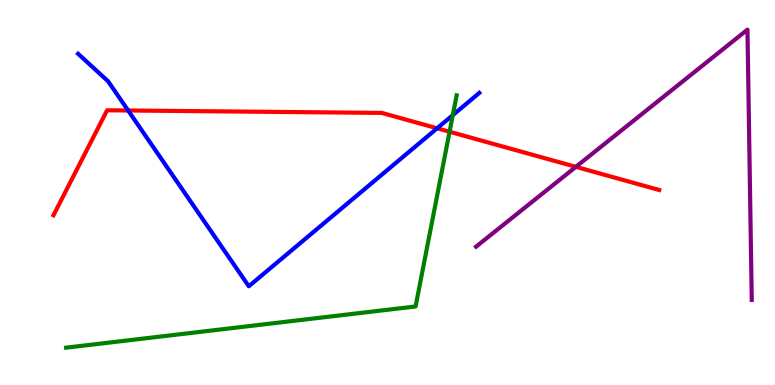[{'lines': ['blue', 'red'], 'intersections': [{'x': 1.65, 'y': 7.13}, {'x': 5.64, 'y': 6.67}]}, {'lines': ['green', 'red'], 'intersections': [{'x': 5.8, 'y': 6.58}]}, {'lines': ['purple', 'red'], 'intersections': [{'x': 7.43, 'y': 5.67}]}, {'lines': ['blue', 'green'], 'intersections': [{'x': 5.84, 'y': 7.01}]}, {'lines': ['blue', 'purple'], 'intersections': []}, {'lines': ['green', 'purple'], 'intersections': []}]